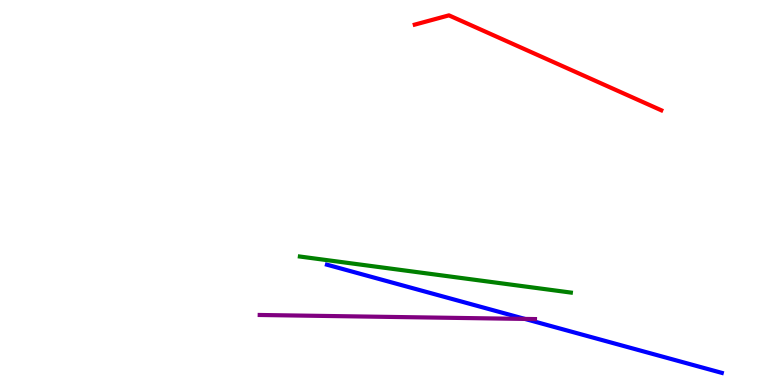[{'lines': ['blue', 'red'], 'intersections': []}, {'lines': ['green', 'red'], 'intersections': []}, {'lines': ['purple', 'red'], 'intersections': []}, {'lines': ['blue', 'green'], 'intersections': []}, {'lines': ['blue', 'purple'], 'intersections': [{'x': 6.77, 'y': 1.72}]}, {'lines': ['green', 'purple'], 'intersections': []}]